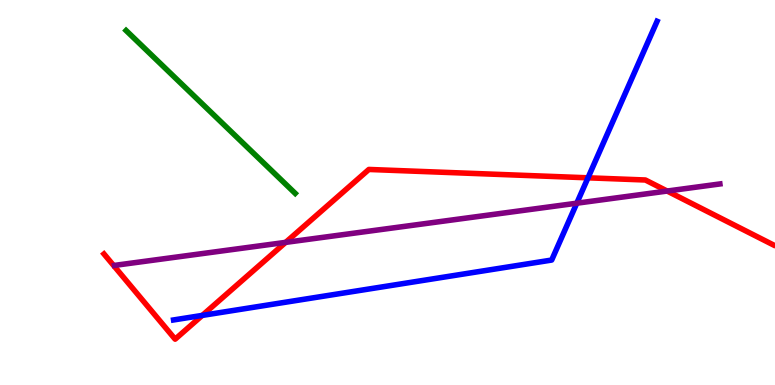[{'lines': ['blue', 'red'], 'intersections': [{'x': 2.61, 'y': 1.81}, {'x': 7.59, 'y': 5.38}]}, {'lines': ['green', 'red'], 'intersections': []}, {'lines': ['purple', 'red'], 'intersections': [{'x': 3.69, 'y': 3.7}, {'x': 8.61, 'y': 5.04}]}, {'lines': ['blue', 'green'], 'intersections': []}, {'lines': ['blue', 'purple'], 'intersections': [{'x': 7.44, 'y': 4.72}]}, {'lines': ['green', 'purple'], 'intersections': []}]